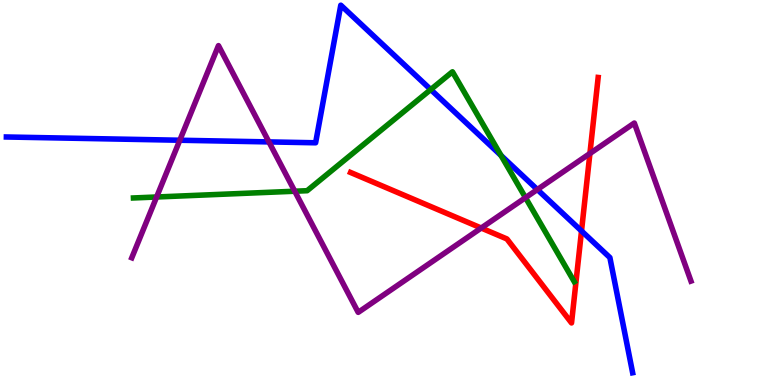[{'lines': ['blue', 'red'], 'intersections': [{'x': 7.5, 'y': 4.0}]}, {'lines': ['green', 'red'], 'intersections': []}, {'lines': ['purple', 'red'], 'intersections': [{'x': 6.21, 'y': 4.08}, {'x': 7.61, 'y': 6.01}]}, {'lines': ['blue', 'green'], 'intersections': [{'x': 5.56, 'y': 7.67}, {'x': 6.46, 'y': 5.96}]}, {'lines': ['blue', 'purple'], 'intersections': [{'x': 2.32, 'y': 6.36}, {'x': 3.47, 'y': 6.31}, {'x': 6.93, 'y': 5.08}]}, {'lines': ['green', 'purple'], 'intersections': [{'x': 2.02, 'y': 4.88}, {'x': 3.8, 'y': 5.03}, {'x': 6.78, 'y': 4.87}]}]